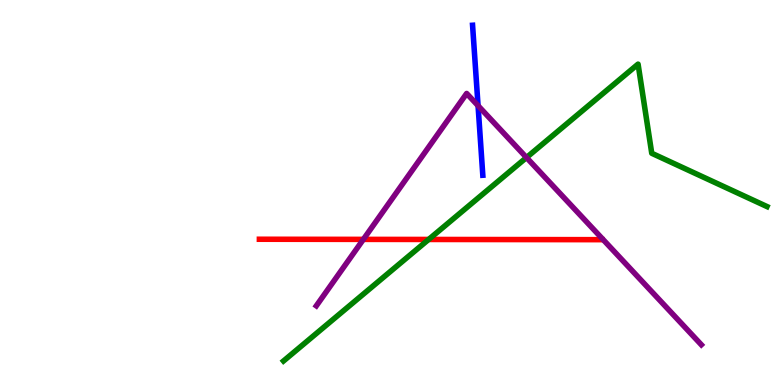[{'lines': ['blue', 'red'], 'intersections': []}, {'lines': ['green', 'red'], 'intersections': [{'x': 5.53, 'y': 3.78}]}, {'lines': ['purple', 'red'], 'intersections': [{'x': 4.69, 'y': 3.78}]}, {'lines': ['blue', 'green'], 'intersections': []}, {'lines': ['blue', 'purple'], 'intersections': [{'x': 6.17, 'y': 7.25}]}, {'lines': ['green', 'purple'], 'intersections': [{'x': 6.79, 'y': 5.91}]}]